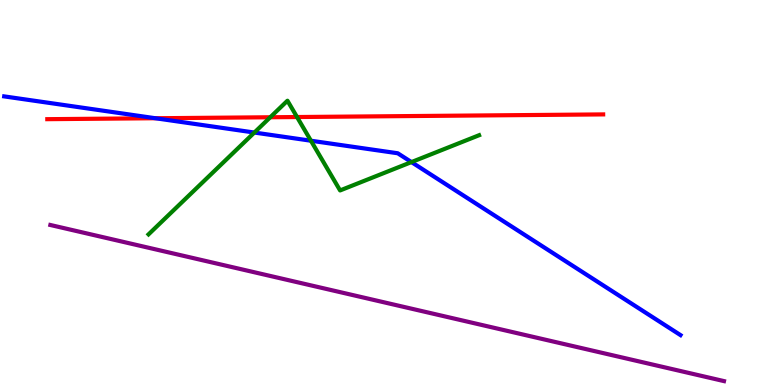[{'lines': ['blue', 'red'], 'intersections': [{'x': 2.01, 'y': 6.93}]}, {'lines': ['green', 'red'], 'intersections': [{'x': 3.49, 'y': 6.95}, {'x': 3.83, 'y': 6.96}]}, {'lines': ['purple', 'red'], 'intersections': []}, {'lines': ['blue', 'green'], 'intersections': [{'x': 3.28, 'y': 6.56}, {'x': 4.01, 'y': 6.34}, {'x': 5.31, 'y': 5.79}]}, {'lines': ['blue', 'purple'], 'intersections': []}, {'lines': ['green', 'purple'], 'intersections': []}]